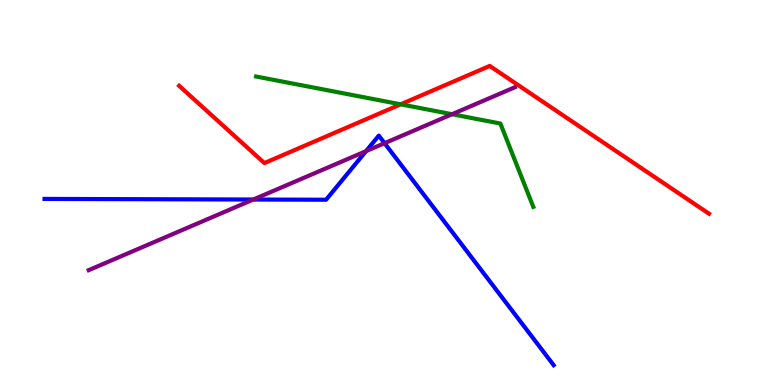[{'lines': ['blue', 'red'], 'intersections': []}, {'lines': ['green', 'red'], 'intersections': [{'x': 5.17, 'y': 7.29}]}, {'lines': ['purple', 'red'], 'intersections': []}, {'lines': ['blue', 'green'], 'intersections': []}, {'lines': ['blue', 'purple'], 'intersections': [{'x': 3.27, 'y': 4.82}, {'x': 4.72, 'y': 6.07}, {'x': 4.96, 'y': 6.28}]}, {'lines': ['green', 'purple'], 'intersections': [{'x': 5.83, 'y': 7.03}]}]